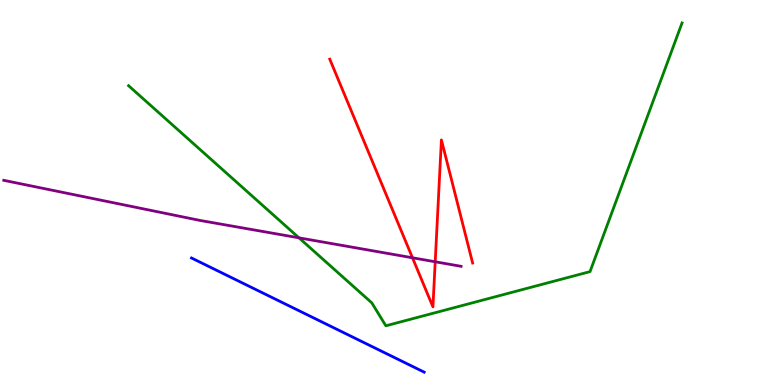[{'lines': ['blue', 'red'], 'intersections': []}, {'lines': ['green', 'red'], 'intersections': []}, {'lines': ['purple', 'red'], 'intersections': [{'x': 5.32, 'y': 3.3}, {'x': 5.62, 'y': 3.2}]}, {'lines': ['blue', 'green'], 'intersections': []}, {'lines': ['blue', 'purple'], 'intersections': []}, {'lines': ['green', 'purple'], 'intersections': [{'x': 3.86, 'y': 3.82}]}]